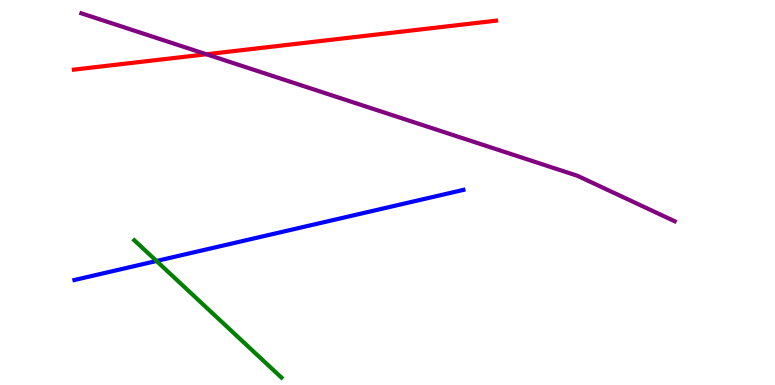[{'lines': ['blue', 'red'], 'intersections': []}, {'lines': ['green', 'red'], 'intersections': []}, {'lines': ['purple', 'red'], 'intersections': [{'x': 2.66, 'y': 8.59}]}, {'lines': ['blue', 'green'], 'intersections': [{'x': 2.02, 'y': 3.22}]}, {'lines': ['blue', 'purple'], 'intersections': []}, {'lines': ['green', 'purple'], 'intersections': []}]